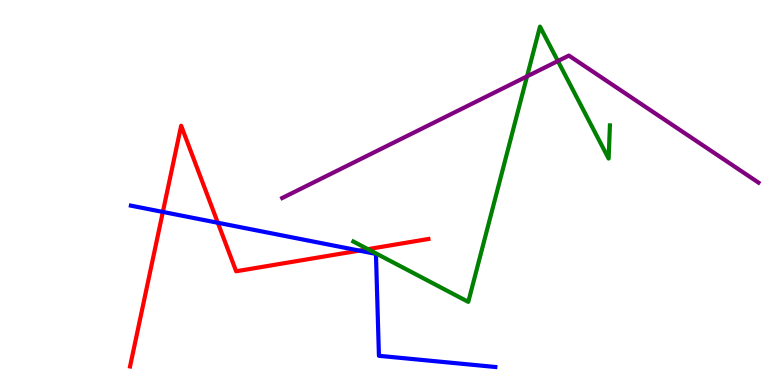[{'lines': ['blue', 'red'], 'intersections': [{'x': 2.1, 'y': 4.5}, {'x': 2.81, 'y': 4.21}, {'x': 4.64, 'y': 3.49}]}, {'lines': ['green', 'red'], 'intersections': [{'x': 4.75, 'y': 3.53}]}, {'lines': ['purple', 'red'], 'intersections': []}, {'lines': ['blue', 'green'], 'intersections': []}, {'lines': ['blue', 'purple'], 'intersections': []}, {'lines': ['green', 'purple'], 'intersections': [{'x': 6.8, 'y': 8.02}, {'x': 7.2, 'y': 8.41}]}]